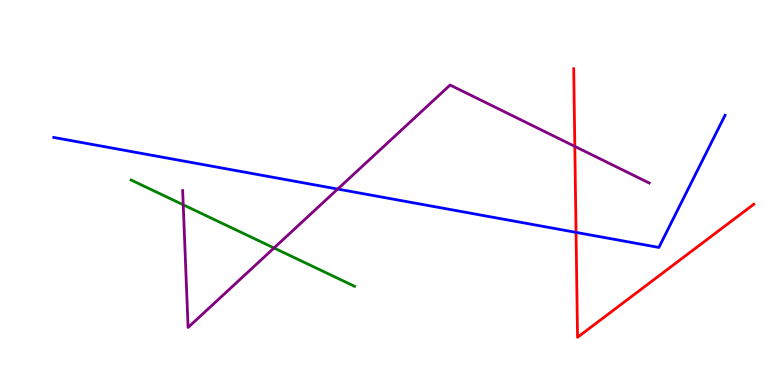[{'lines': ['blue', 'red'], 'intersections': [{'x': 7.43, 'y': 3.96}]}, {'lines': ['green', 'red'], 'intersections': []}, {'lines': ['purple', 'red'], 'intersections': [{'x': 7.42, 'y': 6.2}]}, {'lines': ['blue', 'green'], 'intersections': []}, {'lines': ['blue', 'purple'], 'intersections': [{'x': 4.36, 'y': 5.09}]}, {'lines': ['green', 'purple'], 'intersections': [{'x': 2.36, 'y': 4.68}, {'x': 3.54, 'y': 3.56}]}]